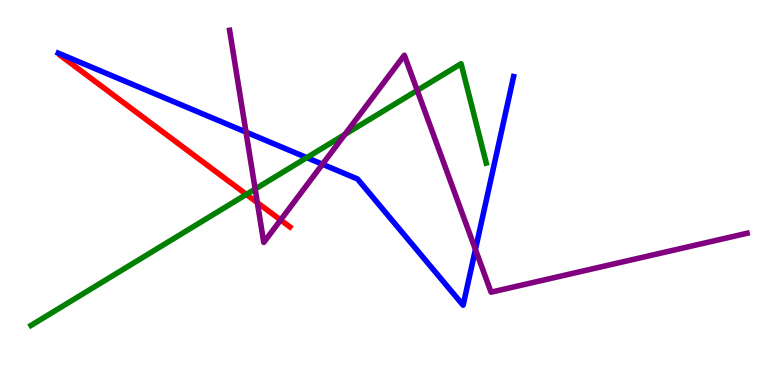[{'lines': ['blue', 'red'], 'intersections': []}, {'lines': ['green', 'red'], 'intersections': [{'x': 3.18, 'y': 4.95}]}, {'lines': ['purple', 'red'], 'intersections': [{'x': 3.32, 'y': 4.74}, {'x': 3.62, 'y': 4.29}]}, {'lines': ['blue', 'green'], 'intersections': [{'x': 3.96, 'y': 5.91}]}, {'lines': ['blue', 'purple'], 'intersections': [{'x': 3.17, 'y': 6.57}, {'x': 4.16, 'y': 5.73}, {'x': 6.13, 'y': 3.52}]}, {'lines': ['green', 'purple'], 'intersections': [{'x': 3.29, 'y': 5.09}, {'x': 4.45, 'y': 6.51}, {'x': 5.38, 'y': 7.65}]}]